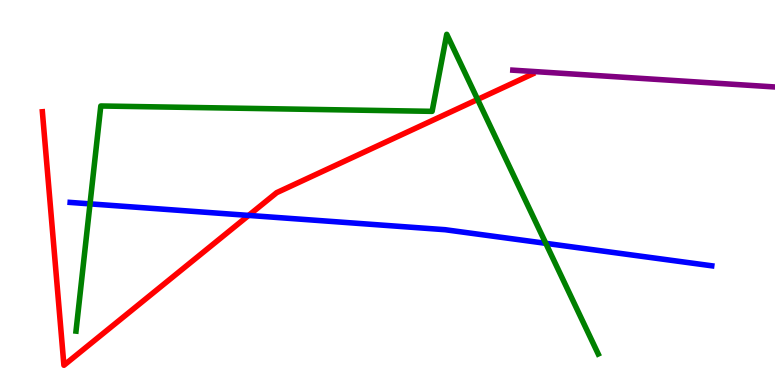[{'lines': ['blue', 'red'], 'intersections': [{'x': 3.21, 'y': 4.4}]}, {'lines': ['green', 'red'], 'intersections': [{'x': 6.16, 'y': 7.42}]}, {'lines': ['purple', 'red'], 'intersections': []}, {'lines': ['blue', 'green'], 'intersections': [{'x': 1.16, 'y': 4.7}, {'x': 7.04, 'y': 3.68}]}, {'lines': ['blue', 'purple'], 'intersections': []}, {'lines': ['green', 'purple'], 'intersections': []}]